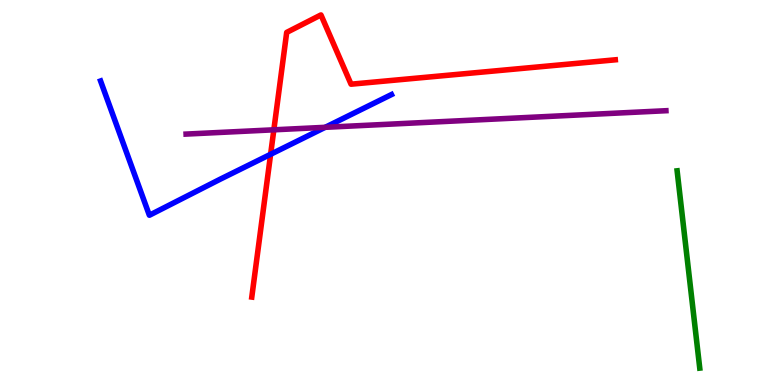[{'lines': ['blue', 'red'], 'intersections': [{'x': 3.49, 'y': 5.99}]}, {'lines': ['green', 'red'], 'intersections': []}, {'lines': ['purple', 'red'], 'intersections': [{'x': 3.53, 'y': 6.63}]}, {'lines': ['blue', 'green'], 'intersections': []}, {'lines': ['blue', 'purple'], 'intersections': [{'x': 4.2, 'y': 6.69}]}, {'lines': ['green', 'purple'], 'intersections': []}]